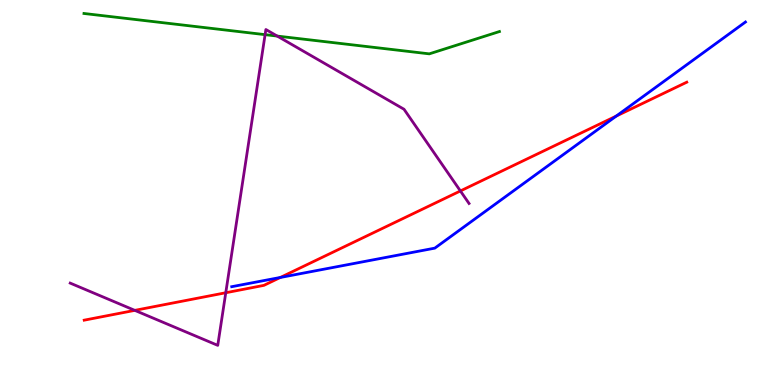[{'lines': ['blue', 'red'], 'intersections': [{'x': 3.62, 'y': 2.79}, {'x': 7.95, 'y': 6.98}]}, {'lines': ['green', 'red'], 'intersections': []}, {'lines': ['purple', 'red'], 'intersections': [{'x': 1.74, 'y': 1.94}, {'x': 2.91, 'y': 2.4}, {'x': 5.94, 'y': 5.04}]}, {'lines': ['blue', 'green'], 'intersections': []}, {'lines': ['blue', 'purple'], 'intersections': []}, {'lines': ['green', 'purple'], 'intersections': [{'x': 3.42, 'y': 9.1}, {'x': 3.58, 'y': 9.06}]}]